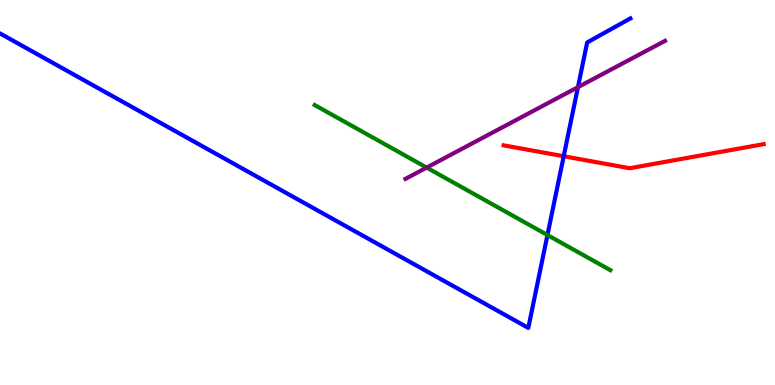[{'lines': ['blue', 'red'], 'intersections': [{'x': 7.27, 'y': 5.94}]}, {'lines': ['green', 'red'], 'intersections': []}, {'lines': ['purple', 'red'], 'intersections': []}, {'lines': ['blue', 'green'], 'intersections': [{'x': 7.06, 'y': 3.89}]}, {'lines': ['blue', 'purple'], 'intersections': [{'x': 7.46, 'y': 7.74}]}, {'lines': ['green', 'purple'], 'intersections': [{'x': 5.51, 'y': 5.65}]}]